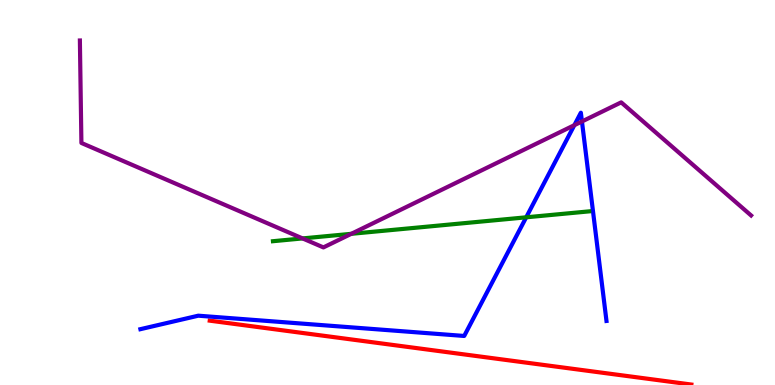[{'lines': ['blue', 'red'], 'intersections': []}, {'lines': ['green', 'red'], 'intersections': []}, {'lines': ['purple', 'red'], 'intersections': []}, {'lines': ['blue', 'green'], 'intersections': [{'x': 6.79, 'y': 4.36}]}, {'lines': ['blue', 'purple'], 'intersections': [{'x': 7.41, 'y': 6.75}, {'x': 7.51, 'y': 6.84}]}, {'lines': ['green', 'purple'], 'intersections': [{'x': 3.9, 'y': 3.81}, {'x': 4.53, 'y': 3.93}]}]